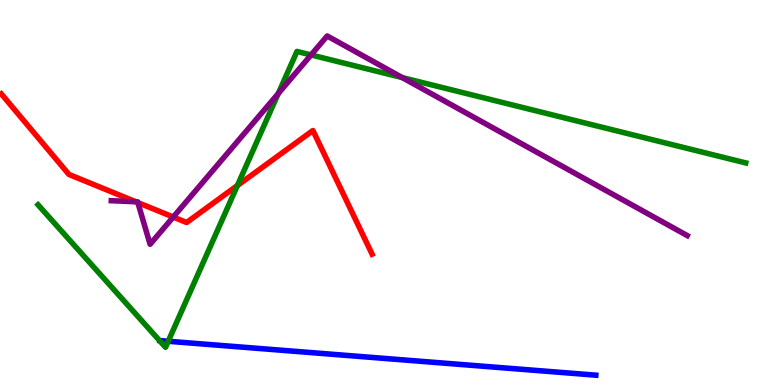[{'lines': ['blue', 'red'], 'intersections': []}, {'lines': ['green', 'red'], 'intersections': [{'x': 3.06, 'y': 5.18}]}, {'lines': ['purple', 'red'], 'intersections': [{'x': 1.75, 'y': 4.76}, {'x': 1.78, 'y': 4.74}, {'x': 2.24, 'y': 4.36}]}, {'lines': ['blue', 'green'], 'intersections': [{'x': 2.17, 'y': 1.14}]}, {'lines': ['blue', 'purple'], 'intersections': []}, {'lines': ['green', 'purple'], 'intersections': [{'x': 3.59, 'y': 7.57}, {'x': 4.01, 'y': 8.57}, {'x': 5.19, 'y': 7.98}]}]